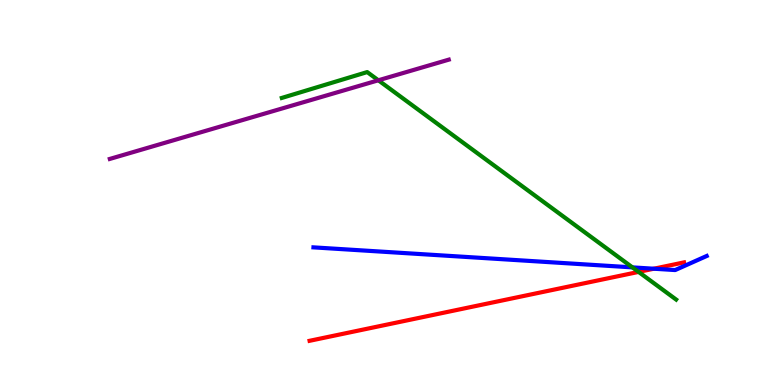[{'lines': ['blue', 'red'], 'intersections': [{'x': 8.44, 'y': 3.02}]}, {'lines': ['green', 'red'], 'intersections': [{'x': 8.24, 'y': 2.94}]}, {'lines': ['purple', 'red'], 'intersections': []}, {'lines': ['blue', 'green'], 'intersections': [{'x': 8.16, 'y': 3.06}]}, {'lines': ['blue', 'purple'], 'intersections': []}, {'lines': ['green', 'purple'], 'intersections': [{'x': 4.88, 'y': 7.91}]}]